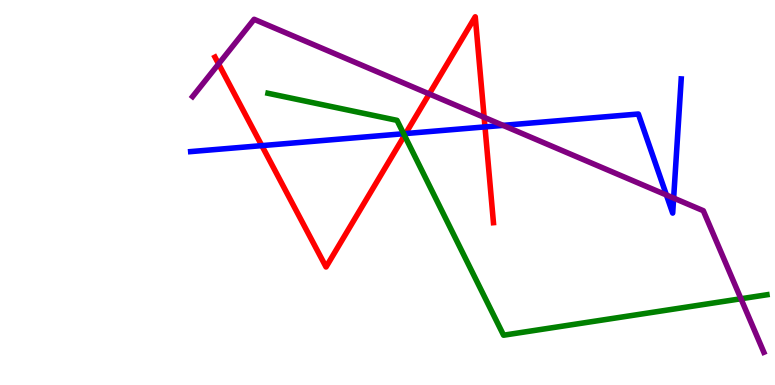[{'lines': ['blue', 'red'], 'intersections': [{'x': 3.38, 'y': 6.22}, {'x': 5.23, 'y': 6.53}, {'x': 6.26, 'y': 6.7}]}, {'lines': ['green', 'red'], 'intersections': [{'x': 5.22, 'y': 6.48}]}, {'lines': ['purple', 'red'], 'intersections': [{'x': 2.82, 'y': 8.34}, {'x': 5.54, 'y': 7.56}, {'x': 6.25, 'y': 6.95}]}, {'lines': ['blue', 'green'], 'intersections': [{'x': 5.21, 'y': 6.53}]}, {'lines': ['blue', 'purple'], 'intersections': [{'x': 6.49, 'y': 6.74}, {'x': 8.6, 'y': 4.94}, {'x': 8.69, 'y': 4.86}]}, {'lines': ['green', 'purple'], 'intersections': [{'x': 9.56, 'y': 2.24}]}]